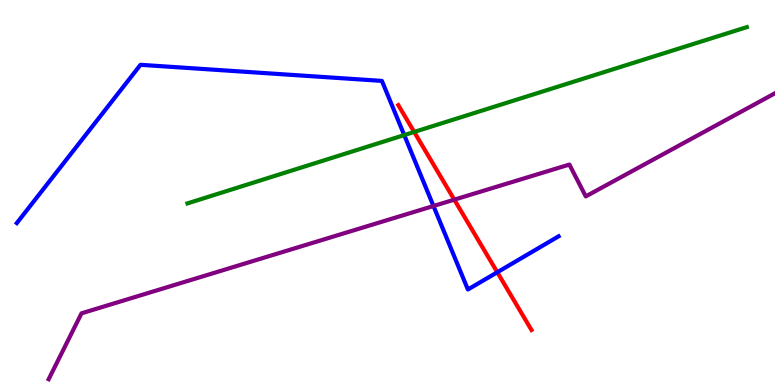[{'lines': ['blue', 'red'], 'intersections': [{'x': 6.42, 'y': 2.93}]}, {'lines': ['green', 'red'], 'intersections': [{'x': 5.34, 'y': 6.57}]}, {'lines': ['purple', 'red'], 'intersections': [{'x': 5.86, 'y': 4.81}]}, {'lines': ['blue', 'green'], 'intersections': [{'x': 5.22, 'y': 6.49}]}, {'lines': ['blue', 'purple'], 'intersections': [{'x': 5.59, 'y': 4.65}]}, {'lines': ['green', 'purple'], 'intersections': []}]